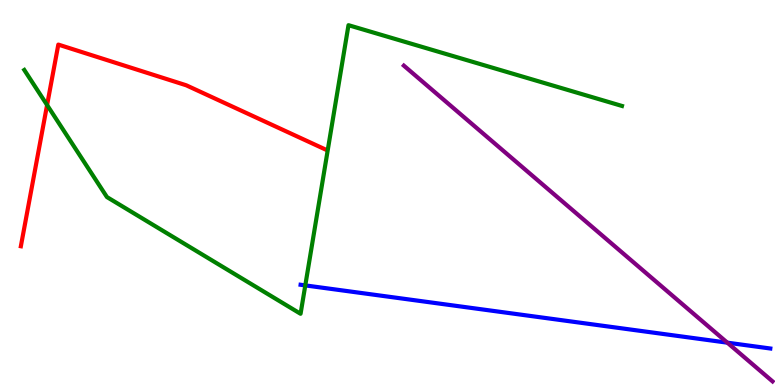[{'lines': ['blue', 'red'], 'intersections': []}, {'lines': ['green', 'red'], 'intersections': [{'x': 0.608, 'y': 7.27}]}, {'lines': ['purple', 'red'], 'intersections': []}, {'lines': ['blue', 'green'], 'intersections': [{'x': 3.94, 'y': 2.59}]}, {'lines': ['blue', 'purple'], 'intersections': [{'x': 9.38, 'y': 1.1}]}, {'lines': ['green', 'purple'], 'intersections': []}]